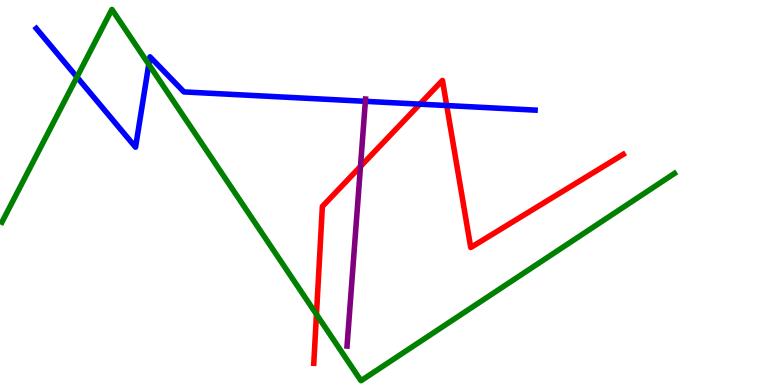[{'lines': ['blue', 'red'], 'intersections': [{'x': 5.42, 'y': 7.29}, {'x': 5.76, 'y': 7.26}]}, {'lines': ['green', 'red'], 'intersections': [{'x': 4.08, 'y': 1.84}]}, {'lines': ['purple', 'red'], 'intersections': [{'x': 4.65, 'y': 5.68}]}, {'lines': ['blue', 'green'], 'intersections': [{'x': 0.993, 'y': 8.0}, {'x': 1.92, 'y': 8.33}]}, {'lines': ['blue', 'purple'], 'intersections': [{'x': 4.71, 'y': 7.37}]}, {'lines': ['green', 'purple'], 'intersections': []}]